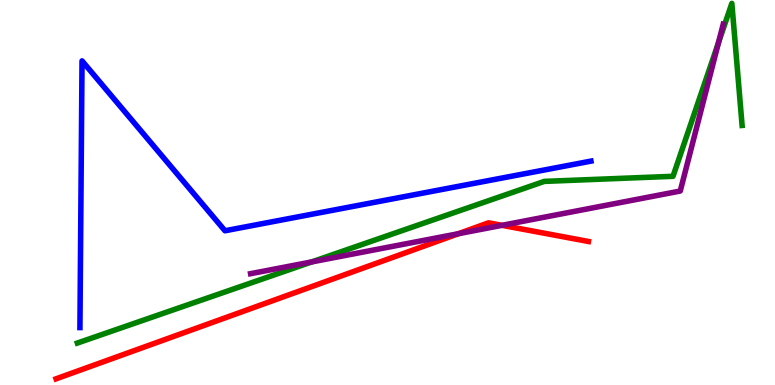[{'lines': ['blue', 'red'], 'intersections': []}, {'lines': ['green', 'red'], 'intersections': []}, {'lines': ['purple', 'red'], 'intersections': [{'x': 5.91, 'y': 3.93}, {'x': 6.48, 'y': 4.15}]}, {'lines': ['blue', 'green'], 'intersections': []}, {'lines': ['blue', 'purple'], 'intersections': []}, {'lines': ['green', 'purple'], 'intersections': [{'x': 4.02, 'y': 3.2}, {'x': 9.27, 'y': 8.89}]}]